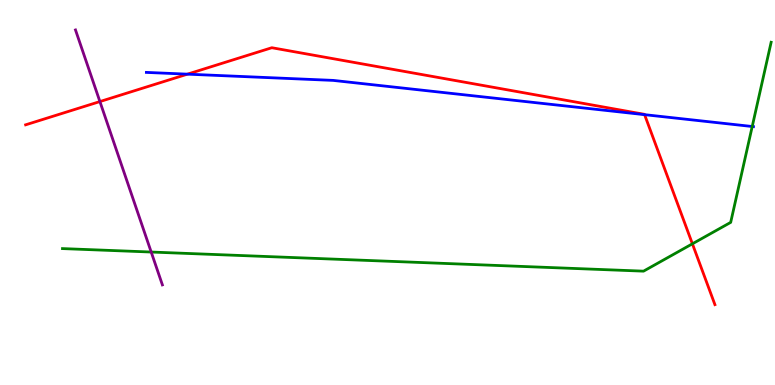[{'lines': ['blue', 'red'], 'intersections': [{'x': 2.42, 'y': 8.07}, {'x': 8.32, 'y': 7.02}]}, {'lines': ['green', 'red'], 'intersections': [{'x': 8.93, 'y': 3.67}]}, {'lines': ['purple', 'red'], 'intersections': [{'x': 1.29, 'y': 7.36}]}, {'lines': ['blue', 'green'], 'intersections': [{'x': 9.71, 'y': 6.71}]}, {'lines': ['blue', 'purple'], 'intersections': []}, {'lines': ['green', 'purple'], 'intersections': [{'x': 1.95, 'y': 3.45}]}]